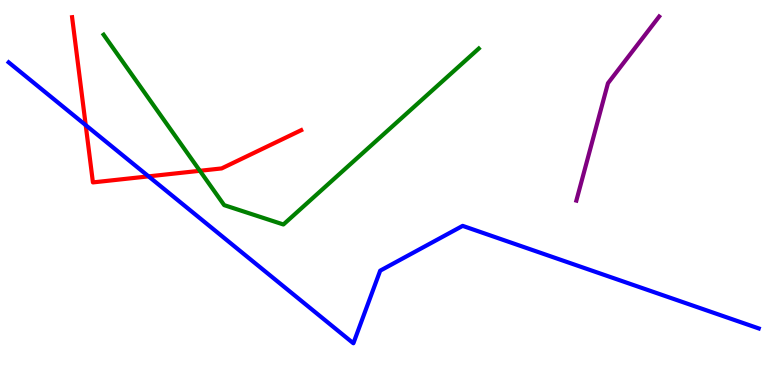[{'lines': ['blue', 'red'], 'intersections': [{'x': 1.11, 'y': 6.75}, {'x': 1.92, 'y': 5.42}]}, {'lines': ['green', 'red'], 'intersections': [{'x': 2.58, 'y': 5.56}]}, {'lines': ['purple', 'red'], 'intersections': []}, {'lines': ['blue', 'green'], 'intersections': []}, {'lines': ['blue', 'purple'], 'intersections': []}, {'lines': ['green', 'purple'], 'intersections': []}]